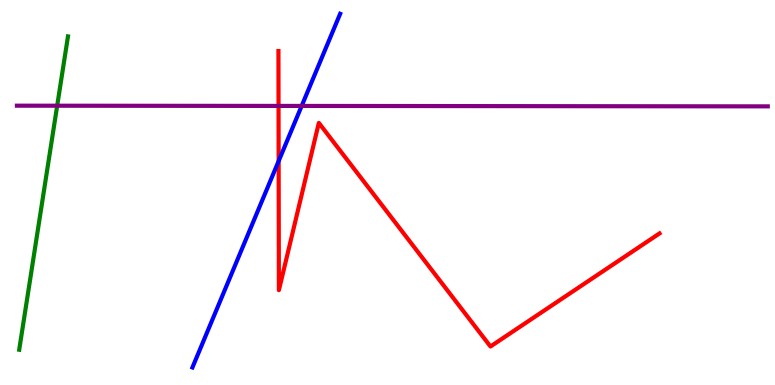[{'lines': ['blue', 'red'], 'intersections': [{'x': 3.6, 'y': 5.82}]}, {'lines': ['green', 'red'], 'intersections': []}, {'lines': ['purple', 'red'], 'intersections': [{'x': 3.59, 'y': 7.25}]}, {'lines': ['blue', 'green'], 'intersections': []}, {'lines': ['blue', 'purple'], 'intersections': [{'x': 3.89, 'y': 7.25}]}, {'lines': ['green', 'purple'], 'intersections': [{'x': 0.738, 'y': 7.25}]}]